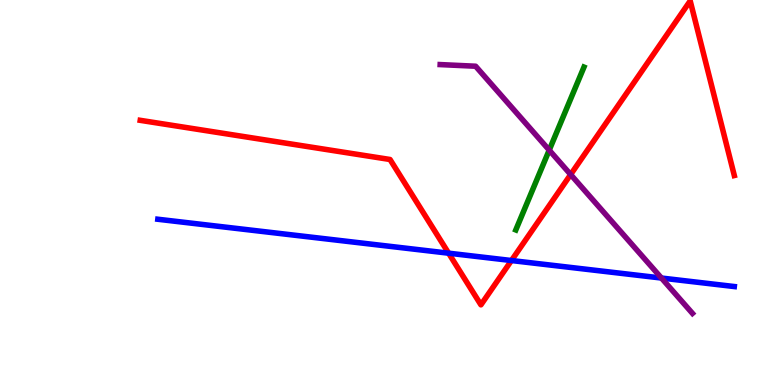[{'lines': ['blue', 'red'], 'intersections': [{'x': 5.79, 'y': 3.42}, {'x': 6.6, 'y': 3.23}]}, {'lines': ['green', 'red'], 'intersections': []}, {'lines': ['purple', 'red'], 'intersections': [{'x': 7.36, 'y': 5.47}]}, {'lines': ['blue', 'green'], 'intersections': []}, {'lines': ['blue', 'purple'], 'intersections': [{'x': 8.53, 'y': 2.78}]}, {'lines': ['green', 'purple'], 'intersections': [{'x': 7.09, 'y': 6.1}]}]